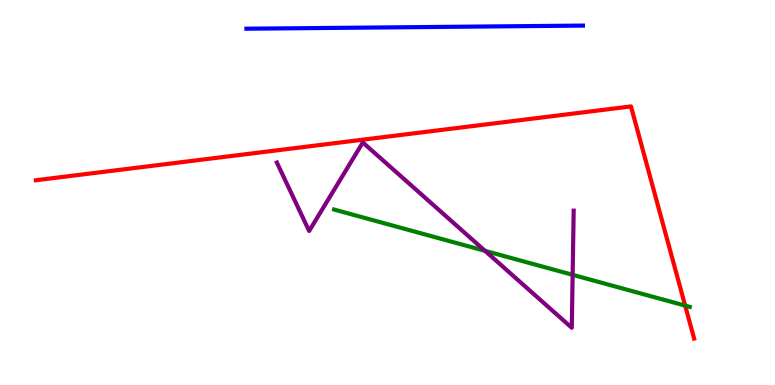[{'lines': ['blue', 'red'], 'intersections': []}, {'lines': ['green', 'red'], 'intersections': [{'x': 8.84, 'y': 2.06}]}, {'lines': ['purple', 'red'], 'intersections': []}, {'lines': ['blue', 'green'], 'intersections': []}, {'lines': ['blue', 'purple'], 'intersections': []}, {'lines': ['green', 'purple'], 'intersections': [{'x': 6.26, 'y': 3.48}, {'x': 7.39, 'y': 2.86}]}]